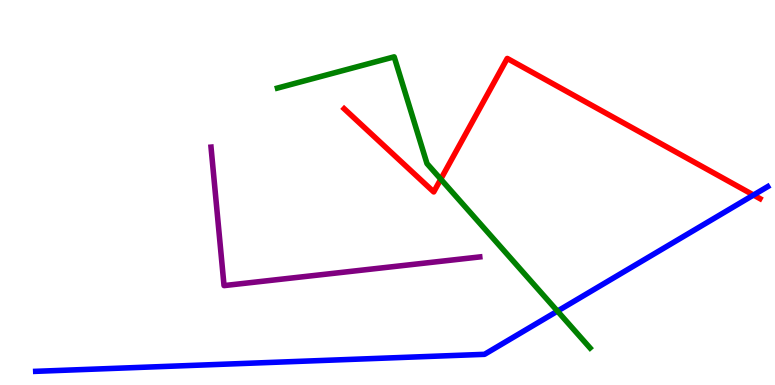[{'lines': ['blue', 'red'], 'intersections': [{'x': 9.72, 'y': 4.93}]}, {'lines': ['green', 'red'], 'intersections': [{'x': 5.69, 'y': 5.35}]}, {'lines': ['purple', 'red'], 'intersections': []}, {'lines': ['blue', 'green'], 'intersections': [{'x': 7.19, 'y': 1.92}]}, {'lines': ['blue', 'purple'], 'intersections': []}, {'lines': ['green', 'purple'], 'intersections': []}]